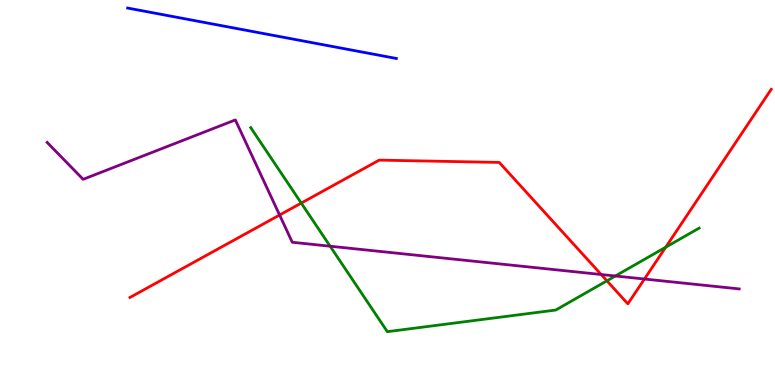[{'lines': ['blue', 'red'], 'intersections': []}, {'lines': ['green', 'red'], 'intersections': [{'x': 3.89, 'y': 4.73}, {'x': 7.83, 'y': 2.71}, {'x': 8.59, 'y': 3.58}]}, {'lines': ['purple', 'red'], 'intersections': [{'x': 3.61, 'y': 4.42}, {'x': 7.76, 'y': 2.87}, {'x': 8.32, 'y': 2.75}]}, {'lines': ['blue', 'green'], 'intersections': []}, {'lines': ['blue', 'purple'], 'intersections': []}, {'lines': ['green', 'purple'], 'intersections': [{'x': 4.26, 'y': 3.6}, {'x': 7.94, 'y': 2.83}]}]